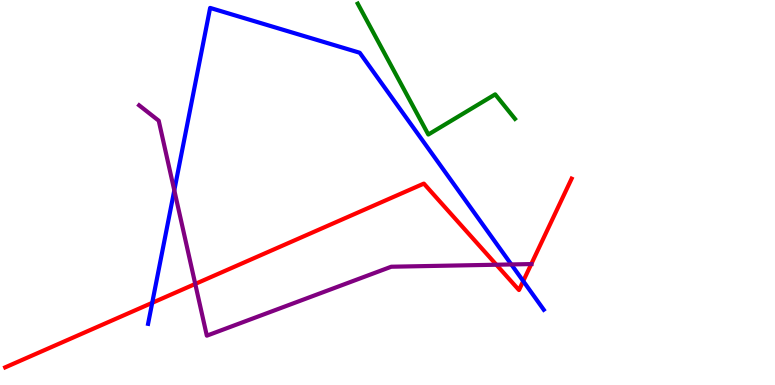[{'lines': ['blue', 'red'], 'intersections': [{'x': 1.96, 'y': 2.13}, {'x': 6.75, 'y': 2.7}]}, {'lines': ['green', 'red'], 'intersections': []}, {'lines': ['purple', 'red'], 'intersections': [{'x': 2.52, 'y': 2.62}, {'x': 6.4, 'y': 3.12}, {'x': 6.86, 'y': 3.14}]}, {'lines': ['blue', 'green'], 'intersections': []}, {'lines': ['blue', 'purple'], 'intersections': [{'x': 2.25, 'y': 5.06}, {'x': 6.6, 'y': 3.13}]}, {'lines': ['green', 'purple'], 'intersections': []}]